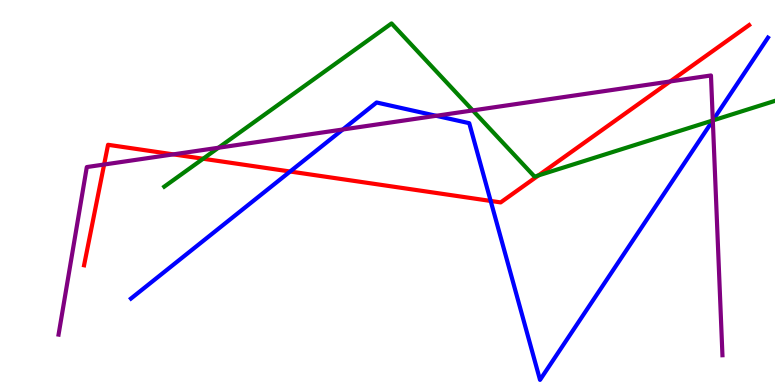[{'lines': ['blue', 'red'], 'intersections': [{'x': 3.74, 'y': 5.55}, {'x': 6.33, 'y': 4.78}]}, {'lines': ['green', 'red'], 'intersections': [{'x': 2.62, 'y': 5.88}, {'x': 6.95, 'y': 5.44}]}, {'lines': ['purple', 'red'], 'intersections': [{'x': 1.34, 'y': 5.73}, {'x': 2.24, 'y': 5.99}, {'x': 8.65, 'y': 7.88}]}, {'lines': ['blue', 'green'], 'intersections': [{'x': 9.2, 'y': 6.87}]}, {'lines': ['blue', 'purple'], 'intersections': [{'x': 4.42, 'y': 6.64}, {'x': 5.63, 'y': 6.99}, {'x': 9.2, 'y': 6.87}]}, {'lines': ['green', 'purple'], 'intersections': [{'x': 2.82, 'y': 6.16}, {'x': 6.1, 'y': 7.13}, {'x': 9.2, 'y': 6.87}]}]